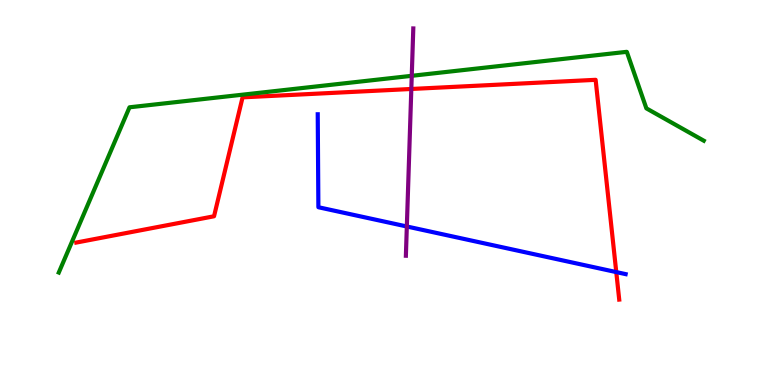[{'lines': ['blue', 'red'], 'intersections': [{'x': 7.95, 'y': 2.93}]}, {'lines': ['green', 'red'], 'intersections': []}, {'lines': ['purple', 'red'], 'intersections': [{'x': 5.31, 'y': 7.69}]}, {'lines': ['blue', 'green'], 'intersections': []}, {'lines': ['blue', 'purple'], 'intersections': [{'x': 5.25, 'y': 4.12}]}, {'lines': ['green', 'purple'], 'intersections': [{'x': 5.31, 'y': 8.03}]}]